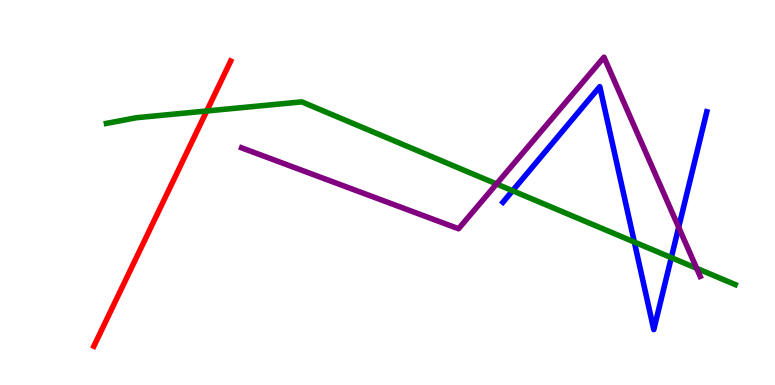[{'lines': ['blue', 'red'], 'intersections': []}, {'lines': ['green', 'red'], 'intersections': [{'x': 2.67, 'y': 7.12}]}, {'lines': ['purple', 'red'], 'intersections': []}, {'lines': ['blue', 'green'], 'intersections': [{'x': 6.61, 'y': 5.05}, {'x': 8.18, 'y': 3.71}, {'x': 8.66, 'y': 3.31}]}, {'lines': ['blue', 'purple'], 'intersections': [{'x': 8.76, 'y': 4.1}]}, {'lines': ['green', 'purple'], 'intersections': [{'x': 6.41, 'y': 5.22}, {'x': 8.99, 'y': 3.03}]}]